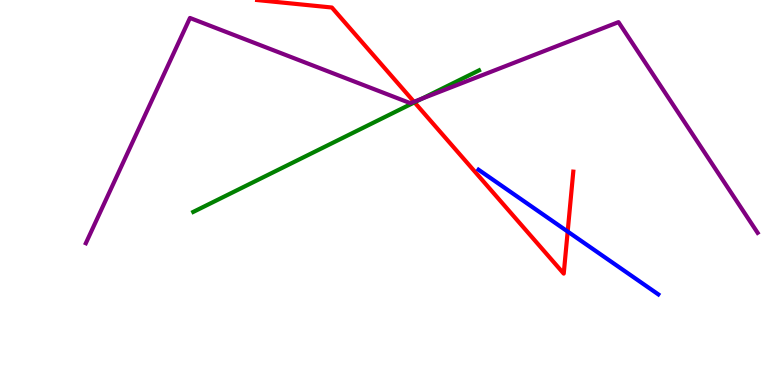[{'lines': ['blue', 'red'], 'intersections': [{'x': 7.32, 'y': 3.99}]}, {'lines': ['green', 'red'], 'intersections': [{'x': 5.35, 'y': 7.34}]}, {'lines': ['purple', 'red'], 'intersections': [{'x': 5.34, 'y': 7.36}]}, {'lines': ['blue', 'green'], 'intersections': []}, {'lines': ['blue', 'purple'], 'intersections': []}, {'lines': ['green', 'purple'], 'intersections': [{'x': 5.44, 'y': 7.44}]}]